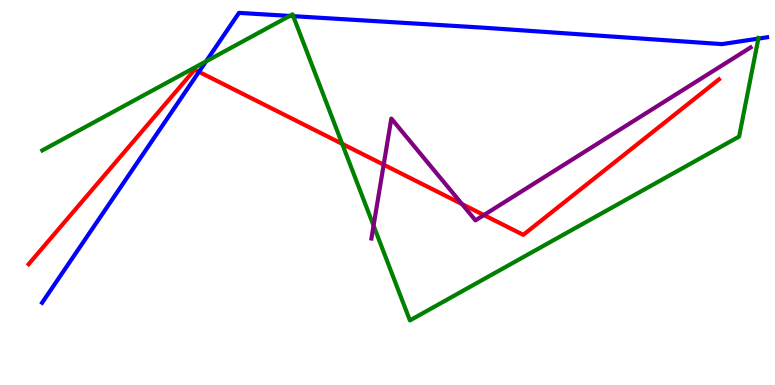[{'lines': ['blue', 'red'], 'intersections': [{'x': 2.57, 'y': 8.13}]}, {'lines': ['green', 'red'], 'intersections': [{'x': 4.42, 'y': 6.26}]}, {'lines': ['purple', 'red'], 'intersections': [{'x': 4.95, 'y': 5.72}, {'x': 5.96, 'y': 4.7}, {'x': 6.24, 'y': 4.41}]}, {'lines': ['blue', 'green'], 'intersections': [{'x': 2.66, 'y': 8.41}, {'x': 3.74, 'y': 9.59}, {'x': 3.78, 'y': 9.58}, {'x': 9.79, 'y': 9.0}]}, {'lines': ['blue', 'purple'], 'intersections': []}, {'lines': ['green', 'purple'], 'intersections': [{'x': 4.82, 'y': 4.14}]}]